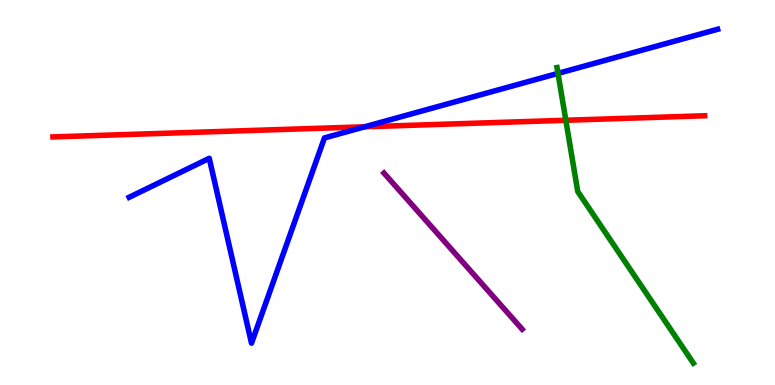[{'lines': ['blue', 'red'], 'intersections': [{'x': 4.71, 'y': 6.71}]}, {'lines': ['green', 'red'], 'intersections': [{'x': 7.3, 'y': 6.88}]}, {'lines': ['purple', 'red'], 'intersections': []}, {'lines': ['blue', 'green'], 'intersections': [{'x': 7.2, 'y': 8.09}]}, {'lines': ['blue', 'purple'], 'intersections': []}, {'lines': ['green', 'purple'], 'intersections': []}]